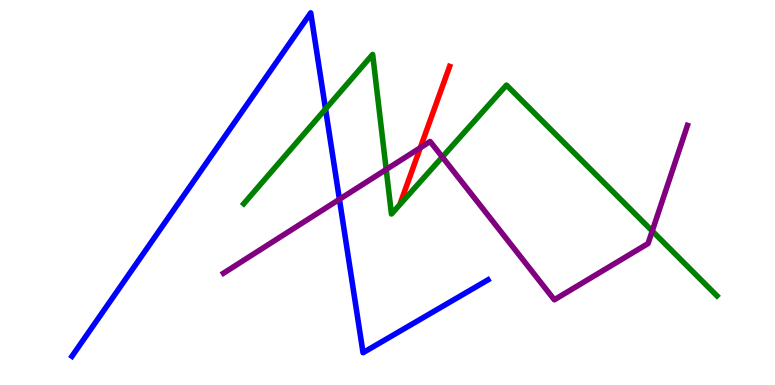[{'lines': ['blue', 'red'], 'intersections': []}, {'lines': ['green', 'red'], 'intersections': []}, {'lines': ['purple', 'red'], 'intersections': [{'x': 5.42, 'y': 6.16}]}, {'lines': ['blue', 'green'], 'intersections': [{'x': 4.2, 'y': 7.17}]}, {'lines': ['blue', 'purple'], 'intersections': [{'x': 4.38, 'y': 4.82}]}, {'lines': ['green', 'purple'], 'intersections': [{'x': 4.98, 'y': 5.6}, {'x': 5.71, 'y': 5.92}, {'x': 8.42, 'y': 4.0}]}]